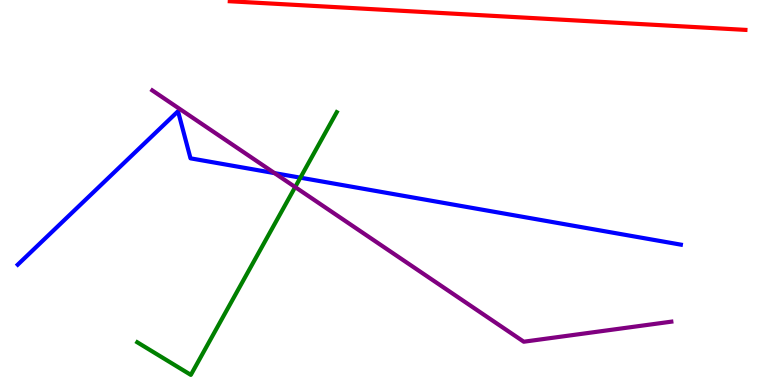[{'lines': ['blue', 'red'], 'intersections': []}, {'lines': ['green', 'red'], 'intersections': []}, {'lines': ['purple', 'red'], 'intersections': []}, {'lines': ['blue', 'green'], 'intersections': [{'x': 3.88, 'y': 5.39}]}, {'lines': ['blue', 'purple'], 'intersections': [{'x': 3.54, 'y': 5.5}]}, {'lines': ['green', 'purple'], 'intersections': [{'x': 3.81, 'y': 5.14}]}]